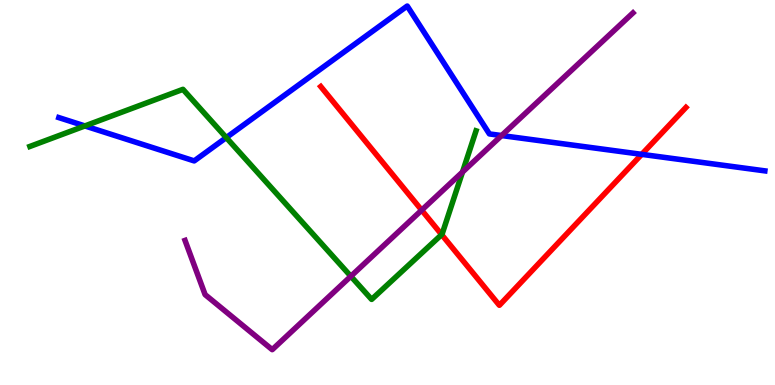[{'lines': ['blue', 'red'], 'intersections': [{'x': 8.28, 'y': 5.99}]}, {'lines': ['green', 'red'], 'intersections': [{'x': 5.7, 'y': 3.91}]}, {'lines': ['purple', 'red'], 'intersections': [{'x': 5.44, 'y': 4.54}]}, {'lines': ['blue', 'green'], 'intersections': [{'x': 1.1, 'y': 6.73}, {'x': 2.92, 'y': 6.43}]}, {'lines': ['blue', 'purple'], 'intersections': [{'x': 6.47, 'y': 6.48}]}, {'lines': ['green', 'purple'], 'intersections': [{'x': 4.53, 'y': 2.82}, {'x': 5.97, 'y': 5.53}]}]